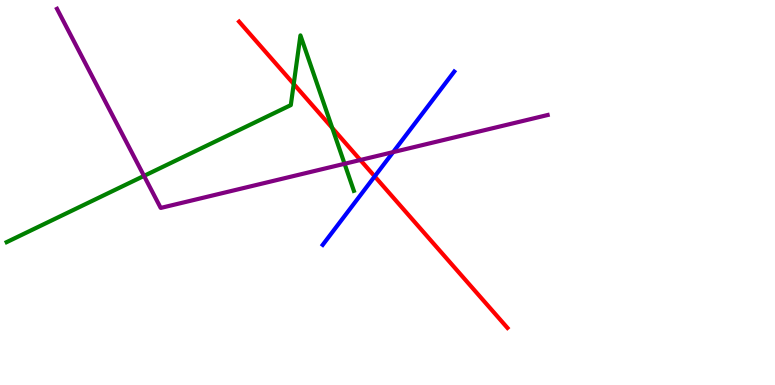[{'lines': ['blue', 'red'], 'intersections': [{'x': 4.83, 'y': 5.42}]}, {'lines': ['green', 'red'], 'intersections': [{'x': 3.79, 'y': 7.82}, {'x': 4.29, 'y': 6.68}]}, {'lines': ['purple', 'red'], 'intersections': [{'x': 4.65, 'y': 5.84}]}, {'lines': ['blue', 'green'], 'intersections': []}, {'lines': ['blue', 'purple'], 'intersections': [{'x': 5.07, 'y': 6.05}]}, {'lines': ['green', 'purple'], 'intersections': [{'x': 1.86, 'y': 5.43}, {'x': 4.45, 'y': 5.75}]}]